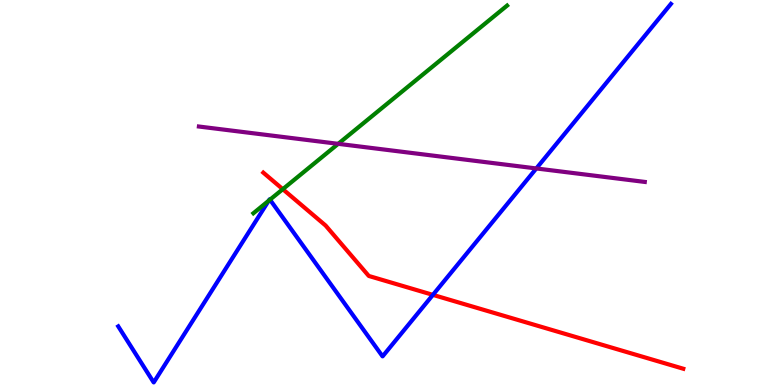[{'lines': ['blue', 'red'], 'intersections': [{'x': 5.59, 'y': 2.34}]}, {'lines': ['green', 'red'], 'intersections': [{'x': 3.65, 'y': 5.09}]}, {'lines': ['purple', 'red'], 'intersections': []}, {'lines': ['blue', 'green'], 'intersections': [{'x': 3.47, 'y': 4.79}, {'x': 3.48, 'y': 4.81}]}, {'lines': ['blue', 'purple'], 'intersections': [{'x': 6.92, 'y': 5.62}]}, {'lines': ['green', 'purple'], 'intersections': [{'x': 4.36, 'y': 6.26}]}]